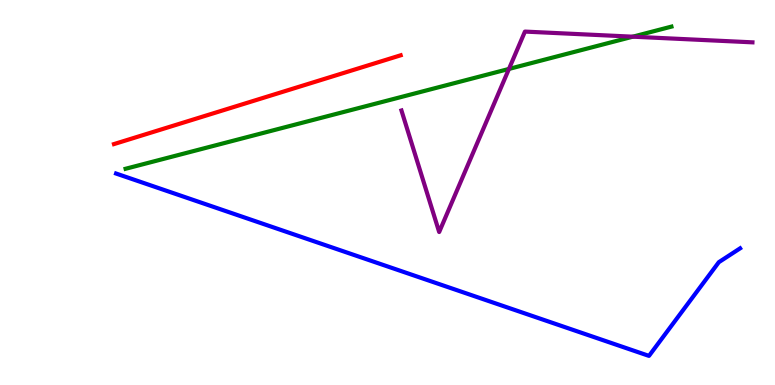[{'lines': ['blue', 'red'], 'intersections': []}, {'lines': ['green', 'red'], 'intersections': []}, {'lines': ['purple', 'red'], 'intersections': []}, {'lines': ['blue', 'green'], 'intersections': []}, {'lines': ['blue', 'purple'], 'intersections': []}, {'lines': ['green', 'purple'], 'intersections': [{'x': 6.57, 'y': 8.21}, {'x': 8.16, 'y': 9.05}]}]